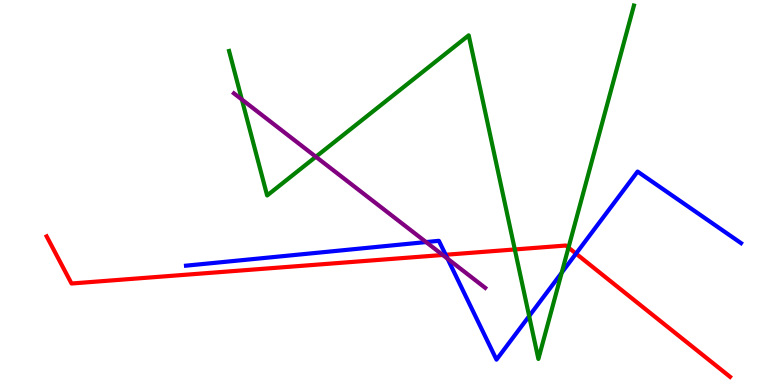[{'lines': ['blue', 'red'], 'intersections': [{'x': 5.75, 'y': 3.38}, {'x': 7.43, 'y': 3.41}]}, {'lines': ['green', 'red'], 'intersections': [{'x': 6.64, 'y': 3.52}, {'x': 7.34, 'y': 3.57}]}, {'lines': ['purple', 'red'], 'intersections': [{'x': 5.71, 'y': 3.38}]}, {'lines': ['blue', 'green'], 'intersections': [{'x': 6.83, 'y': 1.79}, {'x': 7.25, 'y': 2.92}]}, {'lines': ['blue', 'purple'], 'intersections': [{'x': 5.5, 'y': 3.71}, {'x': 5.77, 'y': 3.28}]}, {'lines': ['green', 'purple'], 'intersections': [{'x': 3.12, 'y': 7.42}, {'x': 4.08, 'y': 5.93}]}]